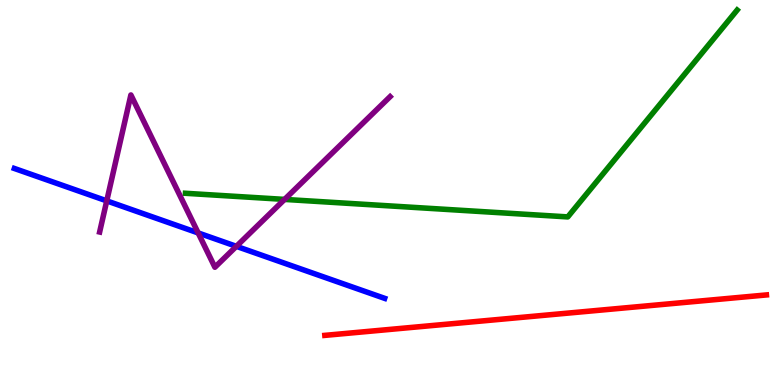[{'lines': ['blue', 'red'], 'intersections': []}, {'lines': ['green', 'red'], 'intersections': []}, {'lines': ['purple', 'red'], 'intersections': []}, {'lines': ['blue', 'green'], 'intersections': []}, {'lines': ['blue', 'purple'], 'intersections': [{'x': 1.38, 'y': 4.78}, {'x': 2.56, 'y': 3.95}, {'x': 3.05, 'y': 3.6}]}, {'lines': ['green', 'purple'], 'intersections': [{'x': 3.67, 'y': 4.82}]}]